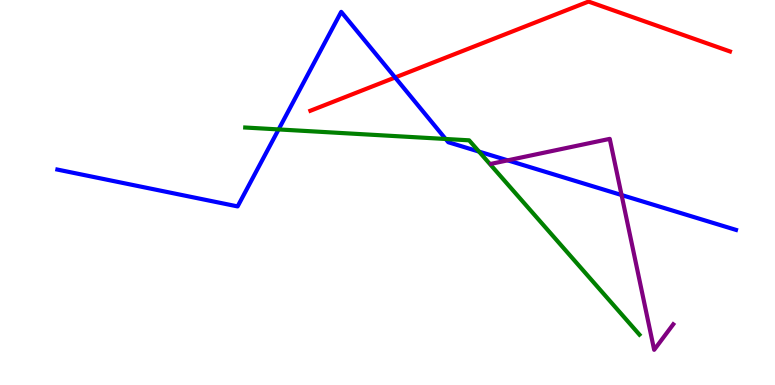[{'lines': ['blue', 'red'], 'intersections': [{'x': 5.1, 'y': 7.99}]}, {'lines': ['green', 'red'], 'intersections': []}, {'lines': ['purple', 'red'], 'intersections': []}, {'lines': ['blue', 'green'], 'intersections': [{'x': 3.59, 'y': 6.64}, {'x': 5.75, 'y': 6.39}, {'x': 6.18, 'y': 6.06}]}, {'lines': ['blue', 'purple'], 'intersections': [{'x': 6.55, 'y': 5.84}, {'x': 8.02, 'y': 4.93}]}, {'lines': ['green', 'purple'], 'intersections': []}]